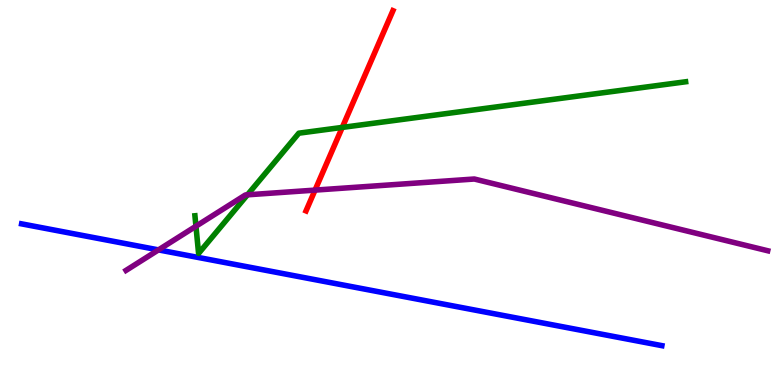[{'lines': ['blue', 'red'], 'intersections': []}, {'lines': ['green', 'red'], 'intersections': [{'x': 4.42, 'y': 6.69}]}, {'lines': ['purple', 'red'], 'intersections': [{'x': 4.07, 'y': 5.06}]}, {'lines': ['blue', 'green'], 'intersections': []}, {'lines': ['blue', 'purple'], 'intersections': [{'x': 2.04, 'y': 3.51}]}, {'lines': ['green', 'purple'], 'intersections': [{'x': 2.53, 'y': 4.12}, {'x': 3.19, 'y': 4.94}]}]